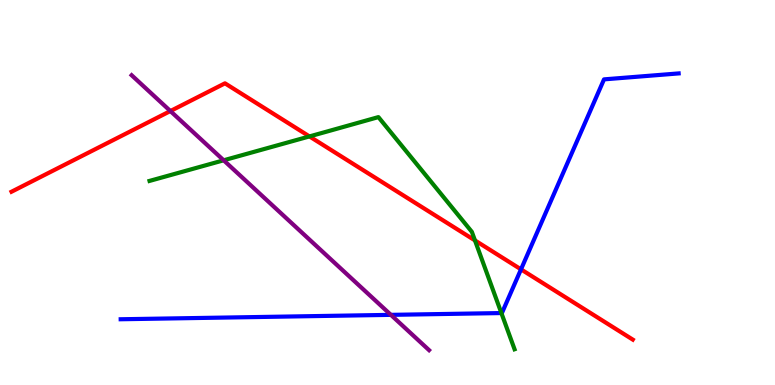[{'lines': ['blue', 'red'], 'intersections': [{'x': 6.72, 'y': 3.0}]}, {'lines': ['green', 'red'], 'intersections': [{'x': 3.99, 'y': 6.46}, {'x': 6.13, 'y': 3.76}]}, {'lines': ['purple', 'red'], 'intersections': [{'x': 2.2, 'y': 7.12}]}, {'lines': ['blue', 'green'], 'intersections': [{'x': 6.47, 'y': 1.87}]}, {'lines': ['blue', 'purple'], 'intersections': [{'x': 5.04, 'y': 1.82}]}, {'lines': ['green', 'purple'], 'intersections': [{'x': 2.89, 'y': 5.84}]}]